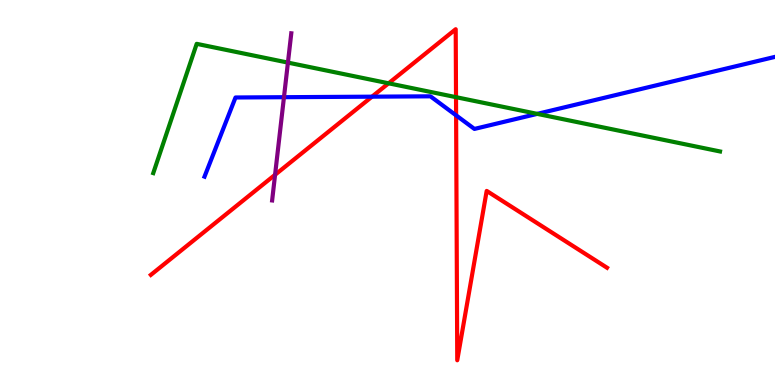[{'lines': ['blue', 'red'], 'intersections': [{'x': 4.8, 'y': 7.49}, {'x': 5.89, 'y': 7.0}]}, {'lines': ['green', 'red'], 'intersections': [{'x': 5.01, 'y': 7.84}, {'x': 5.88, 'y': 7.48}]}, {'lines': ['purple', 'red'], 'intersections': [{'x': 3.55, 'y': 5.46}]}, {'lines': ['blue', 'green'], 'intersections': [{'x': 6.93, 'y': 7.04}]}, {'lines': ['blue', 'purple'], 'intersections': [{'x': 3.66, 'y': 7.48}]}, {'lines': ['green', 'purple'], 'intersections': [{'x': 3.72, 'y': 8.37}]}]